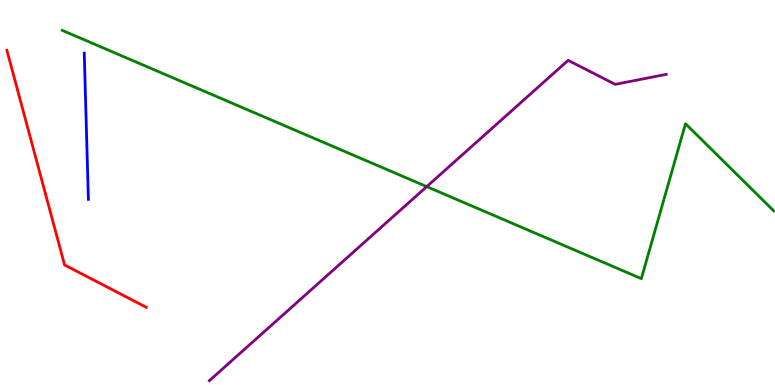[{'lines': ['blue', 'red'], 'intersections': []}, {'lines': ['green', 'red'], 'intersections': []}, {'lines': ['purple', 'red'], 'intersections': []}, {'lines': ['blue', 'green'], 'intersections': []}, {'lines': ['blue', 'purple'], 'intersections': []}, {'lines': ['green', 'purple'], 'intersections': [{'x': 5.51, 'y': 5.15}]}]